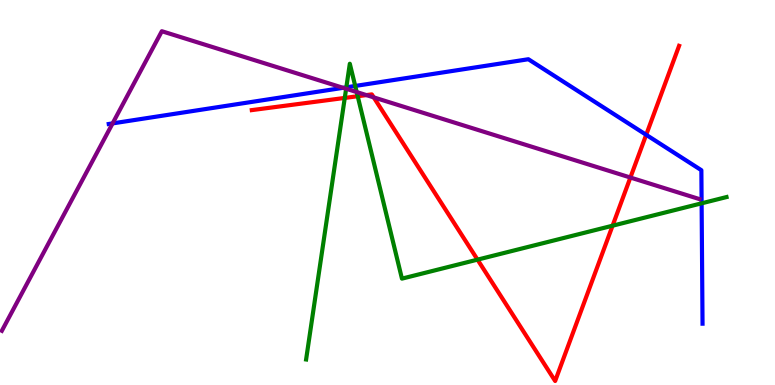[{'lines': ['blue', 'red'], 'intersections': [{'x': 8.34, 'y': 6.5}]}, {'lines': ['green', 'red'], 'intersections': [{'x': 4.45, 'y': 7.46}, {'x': 4.62, 'y': 7.5}, {'x': 6.16, 'y': 3.26}, {'x': 7.9, 'y': 4.14}]}, {'lines': ['purple', 'red'], 'intersections': [{'x': 4.73, 'y': 7.53}, {'x': 4.82, 'y': 7.47}, {'x': 8.13, 'y': 5.39}]}, {'lines': ['blue', 'green'], 'intersections': [{'x': 4.47, 'y': 7.73}, {'x': 4.58, 'y': 7.77}, {'x': 9.05, 'y': 4.72}]}, {'lines': ['blue', 'purple'], 'intersections': [{'x': 1.45, 'y': 6.79}, {'x': 4.43, 'y': 7.72}]}, {'lines': ['green', 'purple'], 'intersections': [{'x': 4.47, 'y': 7.69}, {'x': 4.6, 'y': 7.61}]}]